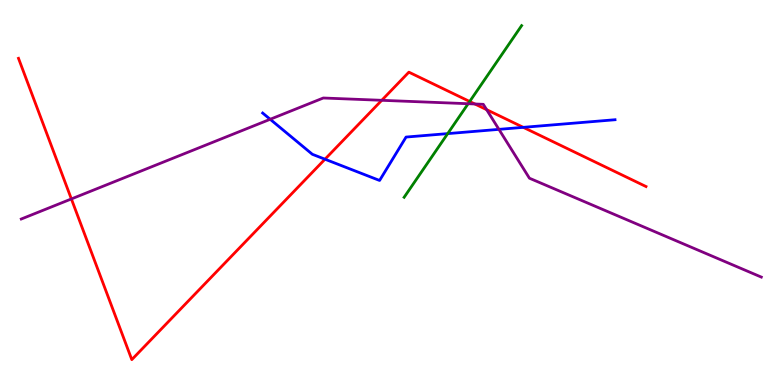[{'lines': ['blue', 'red'], 'intersections': [{'x': 4.19, 'y': 5.86}, {'x': 6.75, 'y': 6.69}]}, {'lines': ['green', 'red'], 'intersections': [{'x': 6.06, 'y': 7.36}]}, {'lines': ['purple', 'red'], 'intersections': [{'x': 0.921, 'y': 4.83}, {'x': 4.93, 'y': 7.39}, {'x': 6.13, 'y': 7.3}, {'x': 6.28, 'y': 7.15}]}, {'lines': ['blue', 'green'], 'intersections': [{'x': 5.78, 'y': 6.53}]}, {'lines': ['blue', 'purple'], 'intersections': [{'x': 3.49, 'y': 6.9}, {'x': 6.44, 'y': 6.64}]}, {'lines': ['green', 'purple'], 'intersections': [{'x': 6.04, 'y': 7.31}]}]